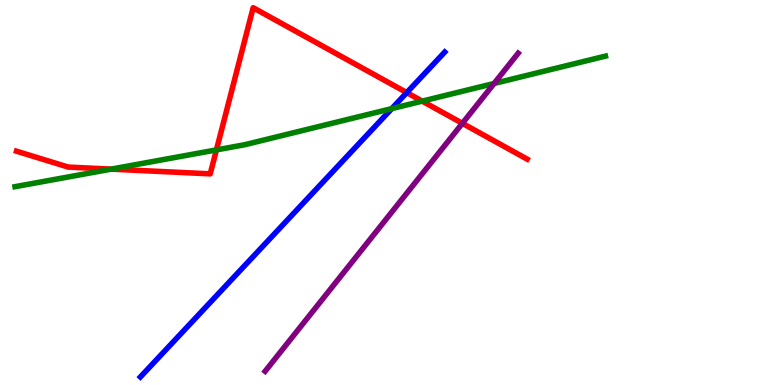[{'lines': ['blue', 'red'], 'intersections': [{'x': 5.25, 'y': 7.59}]}, {'lines': ['green', 'red'], 'intersections': [{'x': 1.43, 'y': 5.61}, {'x': 2.79, 'y': 6.11}, {'x': 5.45, 'y': 7.37}]}, {'lines': ['purple', 'red'], 'intersections': [{'x': 5.97, 'y': 6.8}]}, {'lines': ['blue', 'green'], 'intersections': [{'x': 5.06, 'y': 7.18}]}, {'lines': ['blue', 'purple'], 'intersections': []}, {'lines': ['green', 'purple'], 'intersections': [{'x': 6.38, 'y': 7.83}]}]